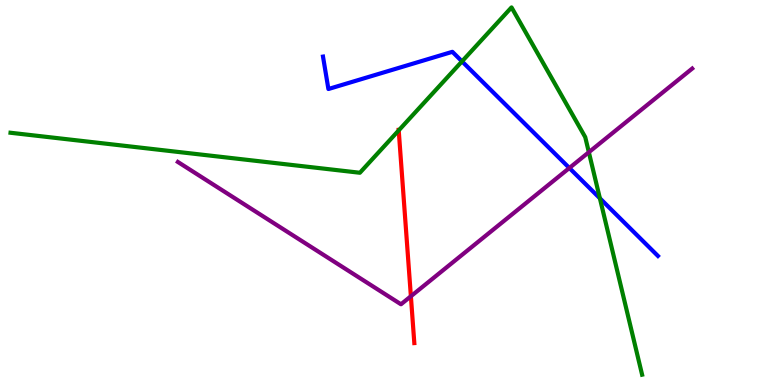[{'lines': ['blue', 'red'], 'intersections': []}, {'lines': ['green', 'red'], 'intersections': [{'x': 5.14, 'y': 6.61}]}, {'lines': ['purple', 'red'], 'intersections': [{'x': 5.3, 'y': 2.3}]}, {'lines': ['blue', 'green'], 'intersections': [{'x': 5.96, 'y': 8.41}, {'x': 7.74, 'y': 4.85}]}, {'lines': ['blue', 'purple'], 'intersections': [{'x': 7.35, 'y': 5.64}]}, {'lines': ['green', 'purple'], 'intersections': [{'x': 7.6, 'y': 6.05}]}]